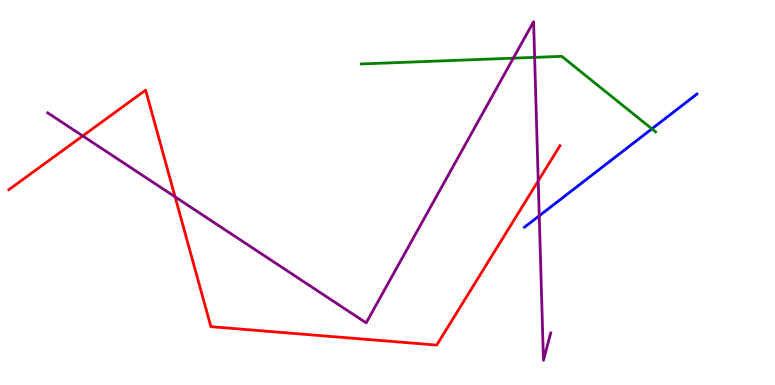[{'lines': ['blue', 'red'], 'intersections': []}, {'lines': ['green', 'red'], 'intersections': []}, {'lines': ['purple', 'red'], 'intersections': [{'x': 1.07, 'y': 6.47}, {'x': 2.26, 'y': 4.89}, {'x': 6.94, 'y': 5.3}]}, {'lines': ['blue', 'green'], 'intersections': [{'x': 8.41, 'y': 6.65}]}, {'lines': ['blue', 'purple'], 'intersections': [{'x': 6.96, 'y': 4.39}]}, {'lines': ['green', 'purple'], 'intersections': [{'x': 6.62, 'y': 8.49}, {'x': 6.9, 'y': 8.51}]}]